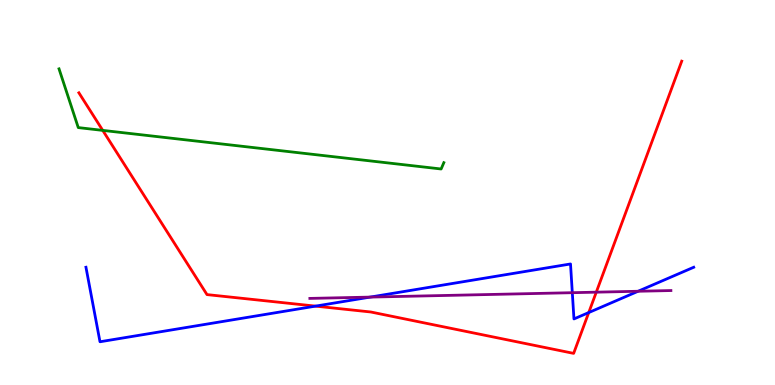[{'lines': ['blue', 'red'], 'intersections': [{'x': 4.07, 'y': 2.05}, {'x': 7.6, 'y': 1.88}]}, {'lines': ['green', 'red'], 'intersections': [{'x': 1.33, 'y': 6.61}]}, {'lines': ['purple', 'red'], 'intersections': [{'x': 7.69, 'y': 2.41}]}, {'lines': ['blue', 'green'], 'intersections': []}, {'lines': ['blue', 'purple'], 'intersections': [{'x': 4.78, 'y': 2.28}, {'x': 7.38, 'y': 2.4}, {'x': 8.23, 'y': 2.43}]}, {'lines': ['green', 'purple'], 'intersections': []}]